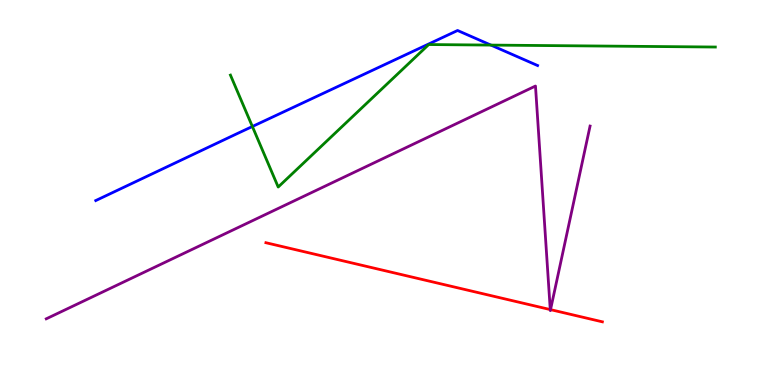[{'lines': ['blue', 'red'], 'intersections': []}, {'lines': ['green', 'red'], 'intersections': []}, {'lines': ['purple', 'red'], 'intersections': [{'x': 7.1, 'y': 1.96}, {'x': 7.1, 'y': 1.96}]}, {'lines': ['blue', 'green'], 'intersections': [{'x': 3.26, 'y': 6.71}, {'x': 6.33, 'y': 8.83}]}, {'lines': ['blue', 'purple'], 'intersections': []}, {'lines': ['green', 'purple'], 'intersections': []}]